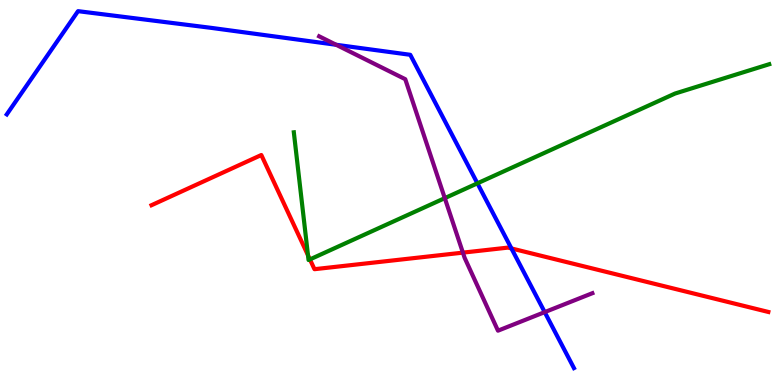[{'lines': ['blue', 'red'], 'intersections': [{'x': 6.6, 'y': 3.55}]}, {'lines': ['green', 'red'], 'intersections': [{'x': 3.97, 'y': 3.37}, {'x': 4.0, 'y': 3.26}]}, {'lines': ['purple', 'red'], 'intersections': [{'x': 5.97, 'y': 3.44}]}, {'lines': ['blue', 'green'], 'intersections': [{'x': 6.16, 'y': 5.24}]}, {'lines': ['blue', 'purple'], 'intersections': [{'x': 4.34, 'y': 8.84}, {'x': 7.03, 'y': 1.89}]}, {'lines': ['green', 'purple'], 'intersections': [{'x': 5.74, 'y': 4.85}]}]